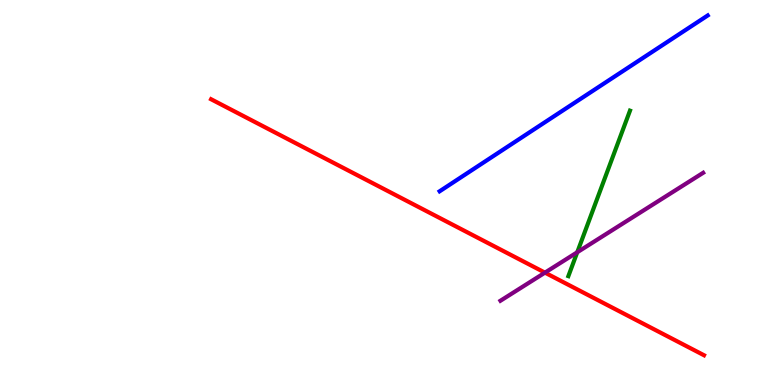[{'lines': ['blue', 'red'], 'intersections': []}, {'lines': ['green', 'red'], 'intersections': []}, {'lines': ['purple', 'red'], 'intersections': [{'x': 7.03, 'y': 2.92}]}, {'lines': ['blue', 'green'], 'intersections': []}, {'lines': ['blue', 'purple'], 'intersections': []}, {'lines': ['green', 'purple'], 'intersections': [{'x': 7.45, 'y': 3.45}]}]